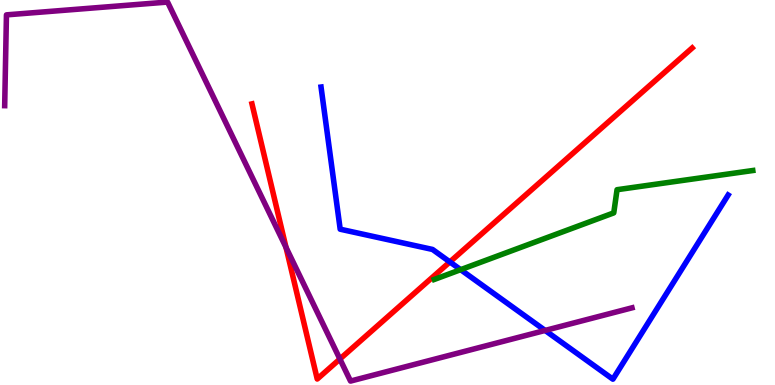[{'lines': ['blue', 'red'], 'intersections': [{'x': 5.8, 'y': 3.2}]}, {'lines': ['green', 'red'], 'intersections': []}, {'lines': ['purple', 'red'], 'intersections': [{'x': 3.69, 'y': 3.57}, {'x': 4.39, 'y': 0.675}]}, {'lines': ['blue', 'green'], 'intersections': [{'x': 5.94, 'y': 3.0}]}, {'lines': ['blue', 'purple'], 'intersections': [{'x': 7.03, 'y': 1.42}]}, {'lines': ['green', 'purple'], 'intersections': []}]